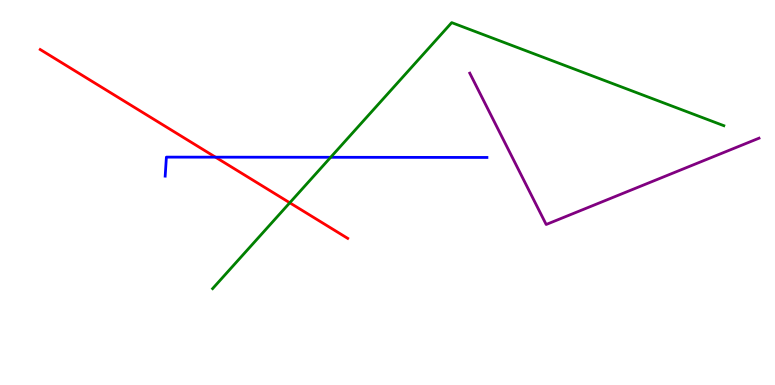[{'lines': ['blue', 'red'], 'intersections': [{'x': 2.78, 'y': 5.92}]}, {'lines': ['green', 'red'], 'intersections': [{'x': 3.74, 'y': 4.73}]}, {'lines': ['purple', 'red'], 'intersections': []}, {'lines': ['blue', 'green'], 'intersections': [{'x': 4.27, 'y': 5.91}]}, {'lines': ['blue', 'purple'], 'intersections': []}, {'lines': ['green', 'purple'], 'intersections': []}]